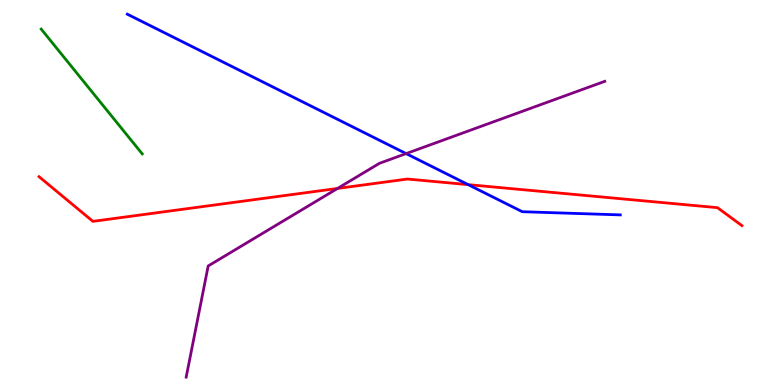[{'lines': ['blue', 'red'], 'intersections': [{'x': 6.04, 'y': 5.2}]}, {'lines': ['green', 'red'], 'intersections': []}, {'lines': ['purple', 'red'], 'intersections': [{'x': 4.36, 'y': 5.11}]}, {'lines': ['blue', 'green'], 'intersections': []}, {'lines': ['blue', 'purple'], 'intersections': [{'x': 5.24, 'y': 6.01}]}, {'lines': ['green', 'purple'], 'intersections': []}]